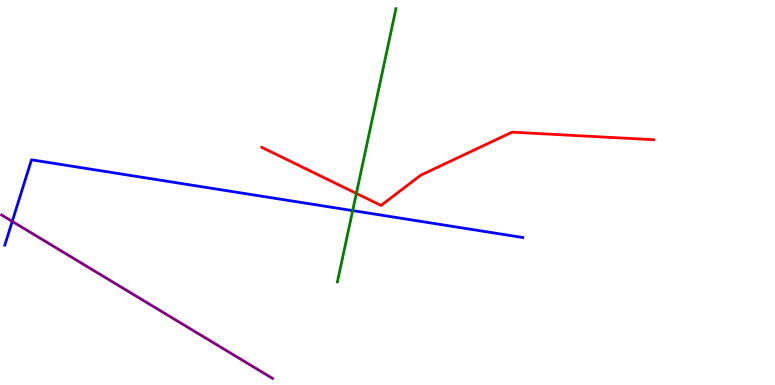[{'lines': ['blue', 'red'], 'intersections': []}, {'lines': ['green', 'red'], 'intersections': [{'x': 4.6, 'y': 4.98}]}, {'lines': ['purple', 'red'], 'intersections': []}, {'lines': ['blue', 'green'], 'intersections': [{'x': 4.55, 'y': 4.53}]}, {'lines': ['blue', 'purple'], 'intersections': [{'x': 0.158, 'y': 4.25}]}, {'lines': ['green', 'purple'], 'intersections': []}]